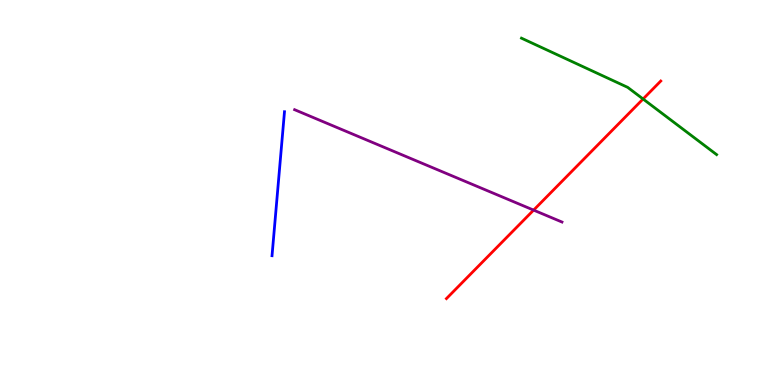[{'lines': ['blue', 'red'], 'intersections': []}, {'lines': ['green', 'red'], 'intersections': [{'x': 8.3, 'y': 7.43}]}, {'lines': ['purple', 'red'], 'intersections': [{'x': 6.89, 'y': 4.54}]}, {'lines': ['blue', 'green'], 'intersections': []}, {'lines': ['blue', 'purple'], 'intersections': []}, {'lines': ['green', 'purple'], 'intersections': []}]